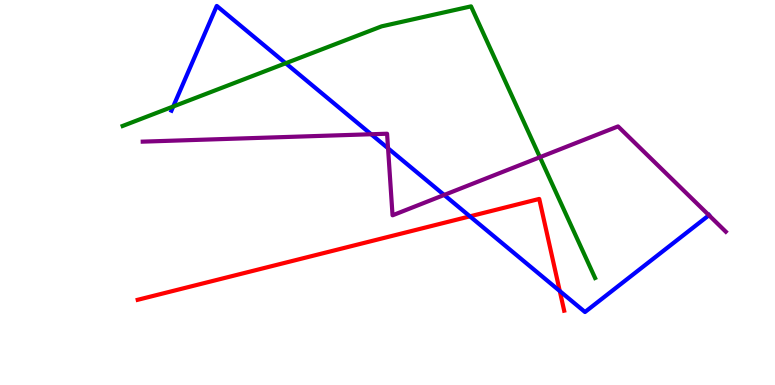[{'lines': ['blue', 'red'], 'intersections': [{'x': 6.06, 'y': 4.38}, {'x': 7.22, 'y': 2.44}]}, {'lines': ['green', 'red'], 'intersections': []}, {'lines': ['purple', 'red'], 'intersections': []}, {'lines': ['blue', 'green'], 'intersections': [{'x': 2.24, 'y': 7.23}, {'x': 3.69, 'y': 8.36}]}, {'lines': ['blue', 'purple'], 'intersections': [{'x': 4.79, 'y': 6.51}, {'x': 5.01, 'y': 6.15}, {'x': 5.73, 'y': 4.94}, {'x': 9.15, 'y': 4.41}]}, {'lines': ['green', 'purple'], 'intersections': [{'x': 6.97, 'y': 5.92}]}]